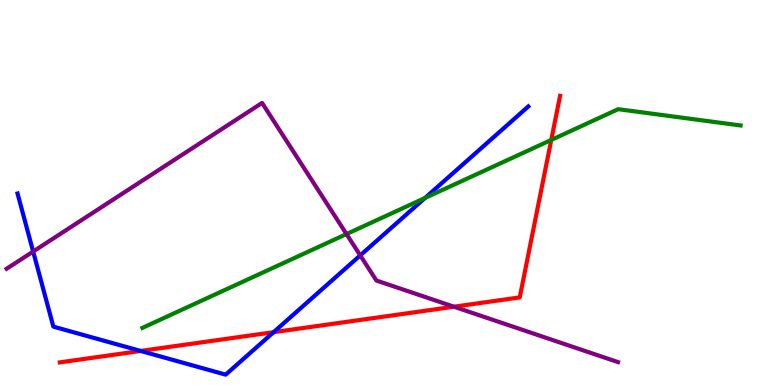[{'lines': ['blue', 'red'], 'intersections': [{'x': 1.82, 'y': 0.884}, {'x': 3.53, 'y': 1.37}]}, {'lines': ['green', 'red'], 'intersections': [{'x': 7.11, 'y': 6.37}]}, {'lines': ['purple', 'red'], 'intersections': [{'x': 5.86, 'y': 2.03}]}, {'lines': ['blue', 'green'], 'intersections': [{'x': 5.48, 'y': 4.86}]}, {'lines': ['blue', 'purple'], 'intersections': [{'x': 0.428, 'y': 3.47}, {'x': 4.65, 'y': 3.37}]}, {'lines': ['green', 'purple'], 'intersections': [{'x': 4.47, 'y': 3.92}]}]